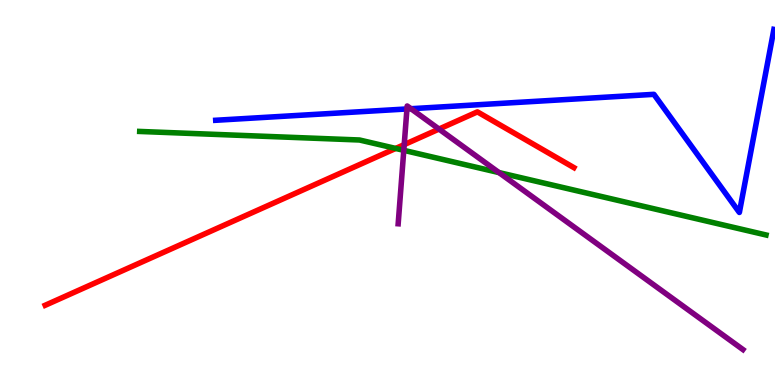[{'lines': ['blue', 'red'], 'intersections': []}, {'lines': ['green', 'red'], 'intersections': [{'x': 5.11, 'y': 6.14}]}, {'lines': ['purple', 'red'], 'intersections': [{'x': 5.22, 'y': 6.24}, {'x': 5.66, 'y': 6.65}]}, {'lines': ['blue', 'green'], 'intersections': []}, {'lines': ['blue', 'purple'], 'intersections': [{'x': 5.25, 'y': 7.17}, {'x': 5.3, 'y': 7.18}]}, {'lines': ['green', 'purple'], 'intersections': [{'x': 5.21, 'y': 6.1}, {'x': 6.44, 'y': 5.52}]}]